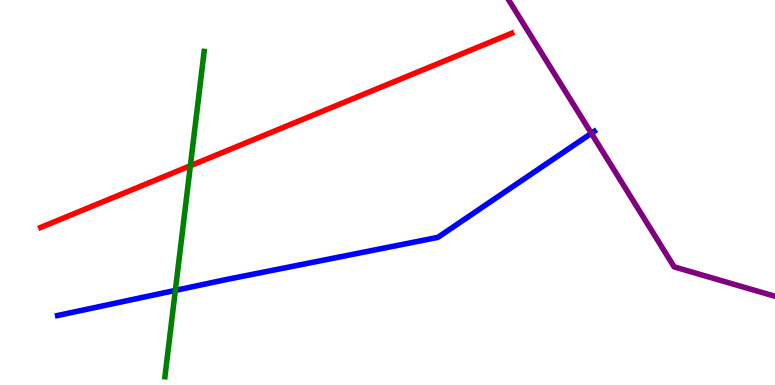[{'lines': ['blue', 'red'], 'intersections': []}, {'lines': ['green', 'red'], 'intersections': [{'x': 2.46, 'y': 5.69}]}, {'lines': ['purple', 'red'], 'intersections': []}, {'lines': ['blue', 'green'], 'intersections': [{'x': 2.26, 'y': 2.46}]}, {'lines': ['blue', 'purple'], 'intersections': [{'x': 7.63, 'y': 6.54}]}, {'lines': ['green', 'purple'], 'intersections': []}]